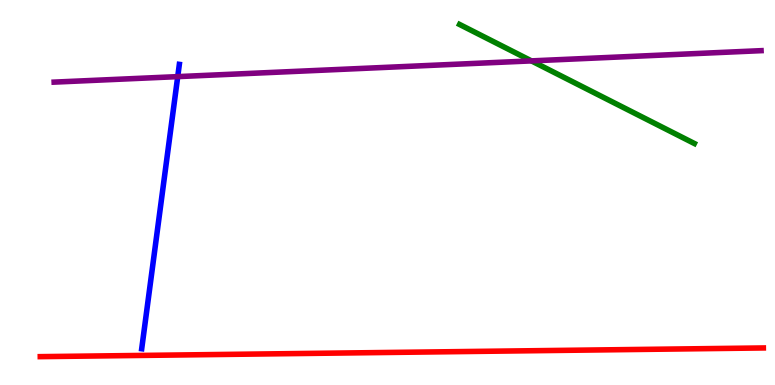[{'lines': ['blue', 'red'], 'intersections': []}, {'lines': ['green', 'red'], 'intersections': []}, {'lines': ['purple', 'red'], 'intersections': []}, {'lines': ['blue', 'green'], 'intersections': []}, {'lines': ['blue', 'purple'], 'intersections': [{'x': 2.29, 'y': 8.01}]}, {'lines': ['green', 'purple'], 'intersections': [{'x': 6.86, 'y': 8.42}]}]